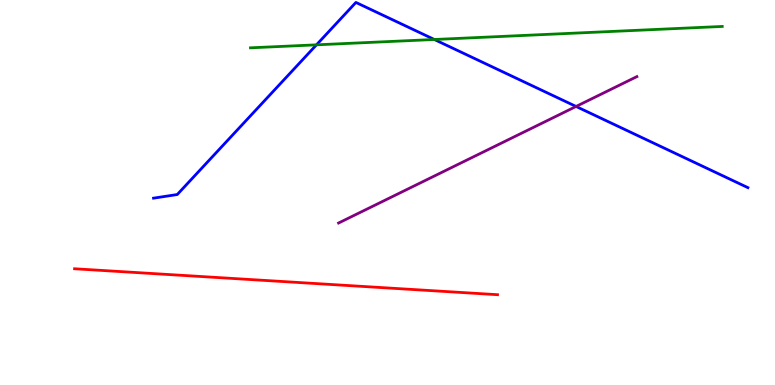[{'lines': ['blue', 'red'], 'intersections': []}, {'lines': ['green', 'red'], 'intersections': []}, {'lines': ['purple', 'red'], 'intersections': []}, {'lines': ['blue', 'green'], 'intersections': [{'x': 4.08, 'y': 8.84}, {'x': 5.6, 'y': 8.97}]}, {'lines': ['blue', 'purple'], 'intersections': [{'x': 7.43, 'y': 7.23}]}, {'lines': ['green', 'purple'], 'intersections': []}]